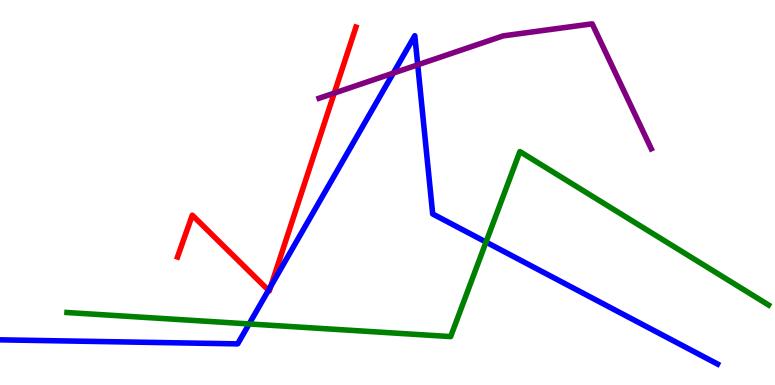[{'lines': ['blue', 'red'], 'intersections': [{'x': 3.46, 'y': 2.46}, {'x': 3.49, 'y': 2.57}]}, {'lines': ['green', 'red'], 'intersections': []}, {'lines': ['purple', 'red'], 'intersections': [{'x': 4.31, 'y': 7.58}]}, {'lines': ['blue', 'green'], 'intersections': [{'x': 3.21, 'y': 1.59}, {'x': 6.27, 'y': 3.71}]}, {'lines': ['blue', 'purple'], 'intersections': [{'x': 5.08, 'y': 8.1}, {'x': 5.39, 'y': 8.32}]}, {'lines': ['green', 'purple'], 'intersections': []}]